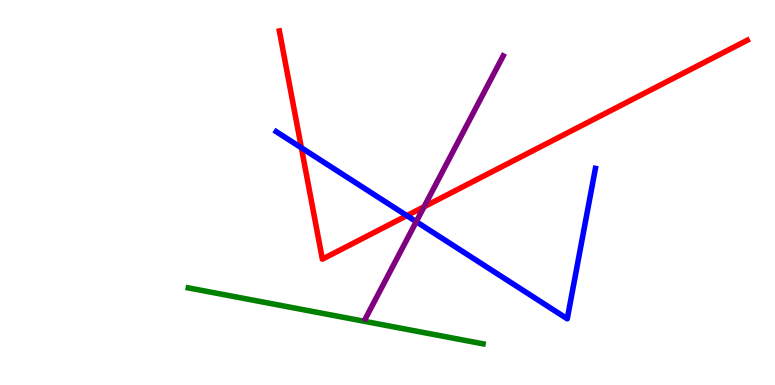[{'lines': ['blue', 'red'], 'intersections': [{'x': 3.89, 'y': 6.16}, {'x': 5.25, 'y': 4.4}]}, {'lines': ['green', 'red'], 'intersections': []}, {'lines': ['purple', 'red'], 'intersections': [{'x': 5.47, 'y': 4.63}]}, {'lines': ['blue', 'green'], 'intersections': []}, {'lines': ['blue', 'purple'], 'intersections': [{'x': 5.37, 'y': 4.24}]}, {'lines': ['green', 'purple'], 'intersections': []}]